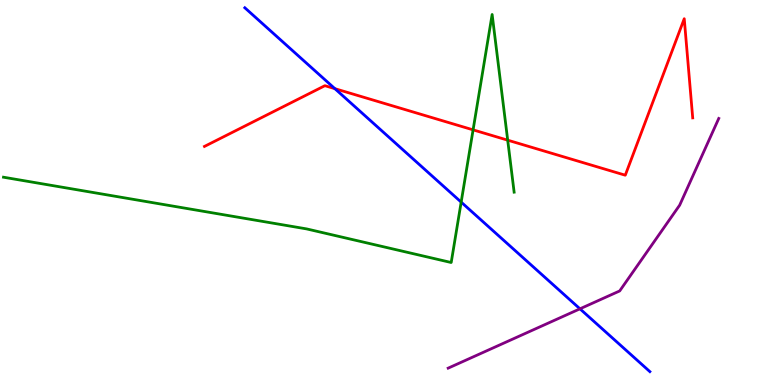[{'lines': ['blue', 'red'], 'intersections': [{'x': 4.32, 'y': 7.7}]}, {'lines': ['green', 'red'], 'intersections': [{'x': 6.1, 'y': 6.63}, {'x': 6.55, 'y': 6.36}]}, {'lines': ['purple', 'red'], 'intersections': []}, {'lines': ['blue', 'green'], 'intersections': [{'x': 5.95, 'y': 4.75}]}, {'lines': ['blue', 'purple'], 'intersections': [{'x': 7.48, 'y': 1.98}]}, {'lines': ['green', 'purple'], 'intersections': []}]